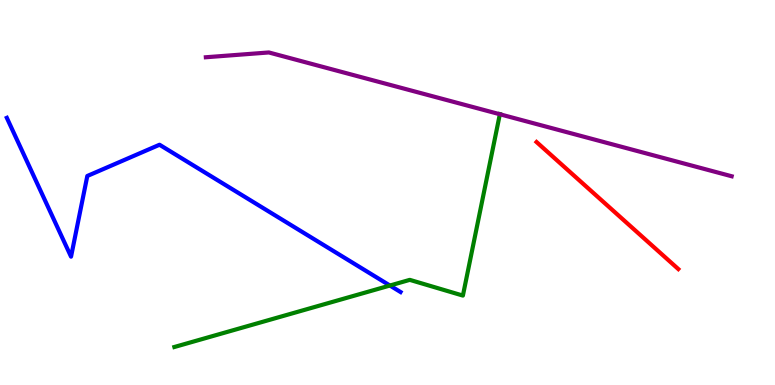[{'lines': ['blue', 'red'], 'intersections': []}, {'lines': ['green', 'red'], 'intersections': []}, {'lines': ['purple', 'red'], 'intersections': []}, {'lines': ['blue', 'green'], 'intersections': [{'x': 5.03, 'y': 2.58}]}, {'lines': ['blue', 'purple'], 'intersections': []}, {'lines': ['green', 'purple'], 'intersections': [{'x': 6.45, 'y': 7.03}]}]